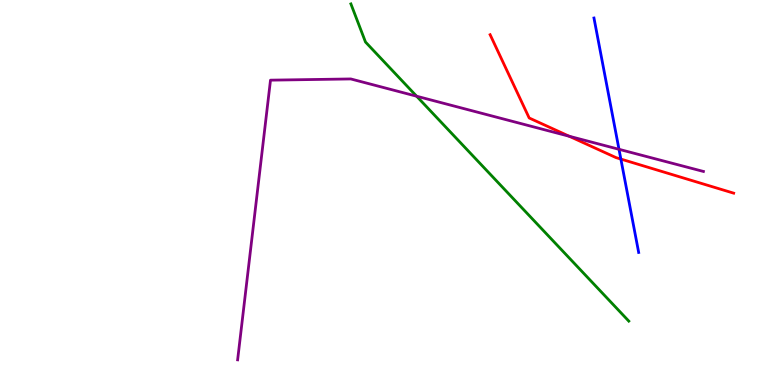[{'lines': ['blue', 'red'], 'intersections': [{'x': 8.01, 'y': 5.87}]}, {'lines': ['green', 'red'], 'intersections': []}, {'lines': ['purple', 'red'], 'intersections': [{'x': 7.34, 'y': 6.46}]}, {'lines': ['blue', 'green'], 'intersections': []}, {'lines': ['blue', 'purple'], 'intersections': [{'x': 7.99, 'y': 6.12}]}, {'lines': ['green', 'purple'], 'intersections': [{'x': 5.38, 'y': 7.5}]}]